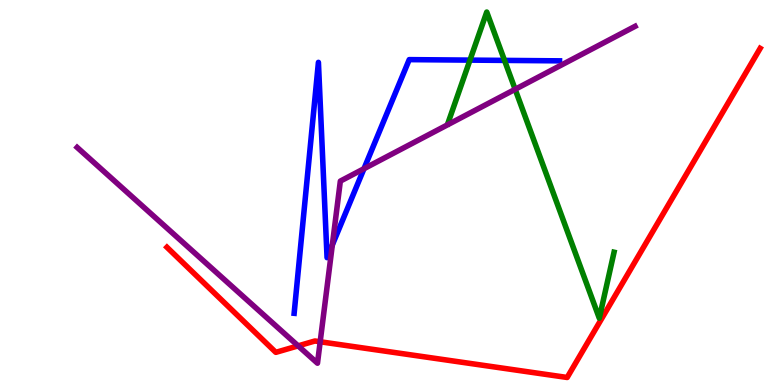[{'lines': ['blue', 'red'], 'intersections': []}, {'lines': ['green', 'red'], 'intersections': []}, {'lines': ['purple', 'red'], 'intersections': [{'x': 3.85, 'y': 1.02}, {'x': 4.13, 'y': 1.12}]}, {'lines': ['blue', 'green'], 'intersections': [{'x': 6.06, 'y': 8.44}, {'x': 6.51, 'y': 8.43}]}, {'lines': ['blue', 'purple'], 'intersections': [{'x': 4.29, 'y': 3.64}, {'x': 4.7, 'y': 5.62}]}, {'lines': ['green', 'purple'], 'intersections': [{'x': 6.65, 'y': 7.68}]}]